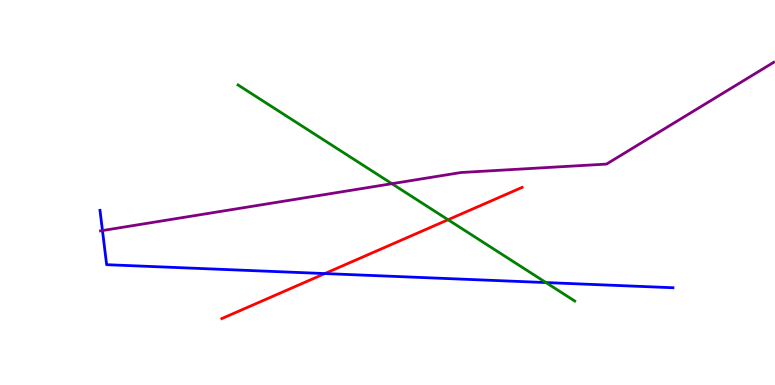[{'lines': ['blue', 'red'], 'intersections': [{'x': 4.19, 'y': 2.89}]}, {'lines': ['green', 'red'], 'intersections': [{'x': 5.78, 'y': 4.29}]}, {'lines': ['purple', 'red'], 'intersections': []}, {'lines': ['blue', 'green'], 'intersections': [{'x': 7.04, 'y': 2.66}]}, {'lines': ['blue', 'purple'], 'intersections': [{'x': 1.32, 'y': 4.01}]}, {'lines': ['green', 'purple'], 'intersections': [{'x': 5.06, 'y': 5.23}]}]